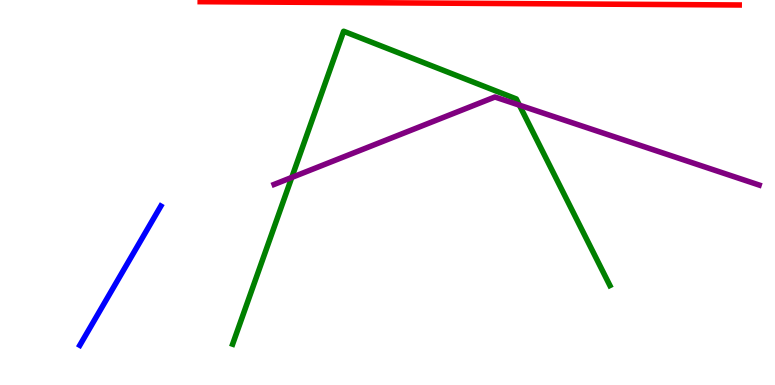[{'lines': ['blue', 'red'], 'intersections': []}, {'lines': ['green', 'red'], 'intersections': []}, {'lines': ['purple', 'red'], 'intersections': []}, {'lines': ['blue', 'green'], 'intersections': []}, {'lines': ['blue', 'purple'], 'intersections': []}, {'lines': ['green', 'purple'], 'intersections': [{'x': 3.76, 'y': 5.39}, {'x': 6.7, 'y': 7.27}]}]